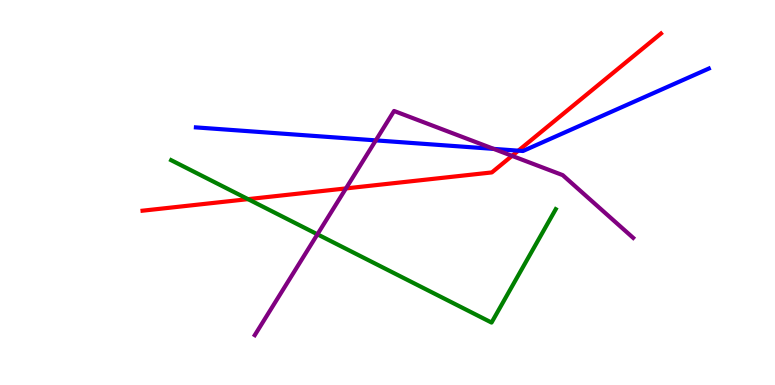[{'lines': ['blue', 'red'], 'intersections': [{'x': 6.69, 'y': 6.09}]}, {'lines': ['green', 'red'], 'intersections': [{'x': 3.2, 'y': 4.83}]}, {'lines': ['purple', 'red'], 'intersections': [{'x': 4.46, 'y': 5.11}, {'x': 6.61, 'y': 5.95}]}, {'lines': ['blue', 'green'], 'intersections': []}, {'lines': ['blue', 'purple'], 'intersections': [{'x': 4.85, 'y': 6.35}, {'x': 6.37, 'y': 6.13}]}, {'lines': ['green', 'purple'], 'intersections': [{'x': 4.1, 'y': 3.91}]}]